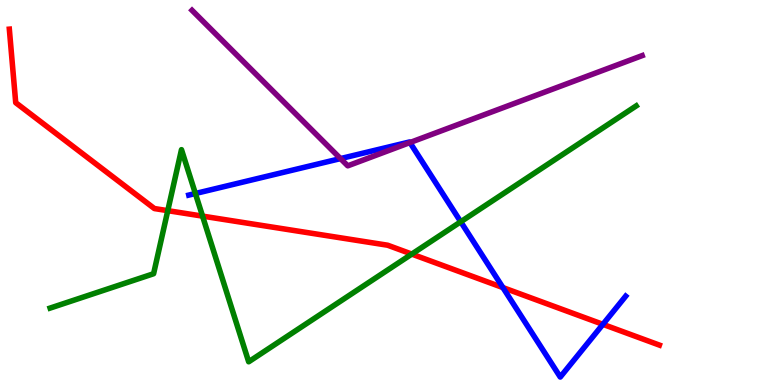[{'lines': ['blue', 'red'], 'intersections': [{'x': 6.49, 'y': 2.53}, {'x': 7.78, 'y': 1.58}]}, {'lines': ['green', 'red'], 'intersections': [{'x': 2.16, 'y': 4.53}, {'x': 2.61, 'y': 4.39}, {'x': 5.31, 'y': 3.4}]}, {'lines': ['purple', 'red'], 'intersections': []}, {'lines': ['blue', 'green'], 'intersections': [{'x': 2.52, 'y': 4.97}, {'x': 5.94, 'y': 4.24}]}, {'lines': ['blue', 'purple'], 'intersections': [{'x': 4.39, 'y': 5.88}, {'x': 5.29, 'y': 6.3}]}, {'lines': ['green', 'purple'], 'intersections': []}]